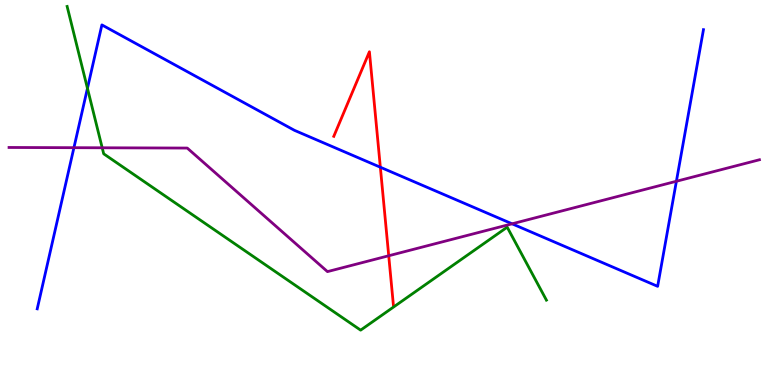[{'lines': ['blue', 'red'], 'intersections': [{'x': 4.91, 'y': 5.66}]}, {'lines': ['green', 'red'], 'intersections': []}, {'lines': ['purple', 'red'], 'intersections': [{'x': 5.02, 'y': 3.36}]}, {'lines': ['blue', 'green'], 'intersections': [{'x': 1.13, 'y': 7.71}]}, {'lines': ['blue', 'purple'], 'intersections': [{'x': 0.954, 'y': 6.16}, {'x': 6.61, 'y': 4.19}, {'x': 8.73, 'y': 5.29}]}, {'lines': ['green', 'purple'], 'intersections': [{'x': 1.32, 'y': 6.16}]}]